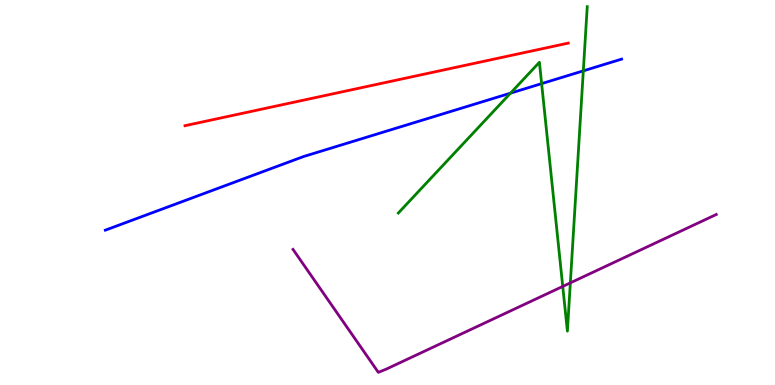[{'lines': ['blue', 'red'], 'intersections': []}, {'lines': ['green', 'red'], 'intersections': []}, {'lines': ['purple', 'red'], 'intersections': []}, {'lines': ['blue', 'green'], 'intersections': [{'x': 6.59, 'y': 7.58}, {'x': 6.99, 'y': 7.83}, {'x': 7.53, 'y': 8.16}]}, {'lines': ['blue', 'purple'], 'intersections': []}, {'lines': ['green', 'purple'], 'intersections': [{'x': 7.26, 'y': 2.56}, {'x': 7.36, 'y': 2.65}]}]